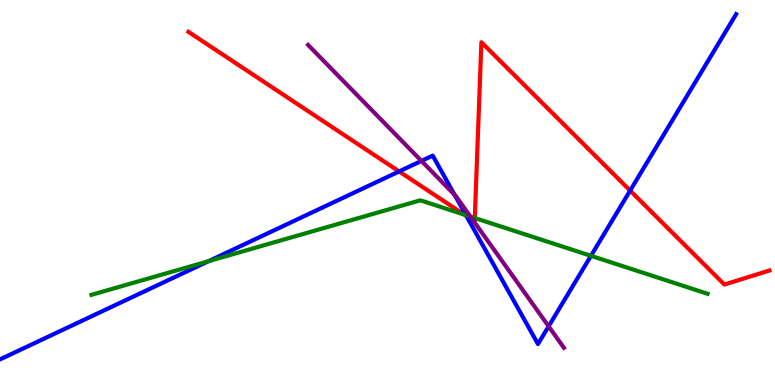[{'lines': ['blue', 'red'], 'intersections': [{'x': 5.15, 'y': 5.55}, {'x': 6.02, 'y': 4.39}, {'x': 8.13, 'y': 5.05}]}, {'lines': ['green', 'red'], 'intersections': [{'x': 5.99, 'y': 4.43}, {'x': 6.13, 'y': 4.34}]}, {'lines': ['purple', 'red'], 'intersections': [{'x': 6.11, 'y': 4.27}]}, {'lines': ['blue', 'green'], 'intersections': [{'x': 2.69, 'y': 3.22}, {'x': 6.01, 'y': 4.41}, {'x': 7.63, 'y': 3.36}]}, {'lines': ['blue', 'purple'], 'intersections': [{'x': 5.44, 'y': 5.82}, {'x': 5.87, 'y': 4.94}, {'x': 7.08, 'y': 1.52}]}, {'lines': ['green', 'purple'], 'intersections': [{'x': 6.07, 'y': 4.37}]}]